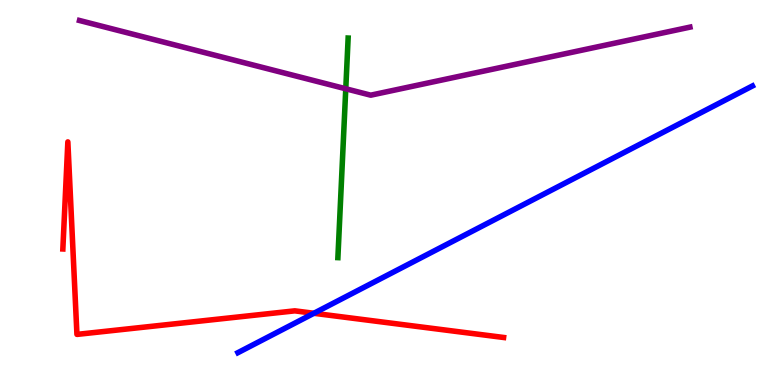[{'lines': ['blue', 'red'], 'intersections': [{'x': 4.05, 'y': 1.86}]}, {'lines': ['green', 'red'], 'intersections': []}, {'lines': ['purple', 'red'], 'intersections': []}, {'lines': ['blue', 'green'], 'intersections': []}, {'lines': ['blue', 'purple'], 'intersections': []}, {'lines': ['green', 'purple'], 'intersections': [{'x': 4.46, 'y': 7.69}]}]